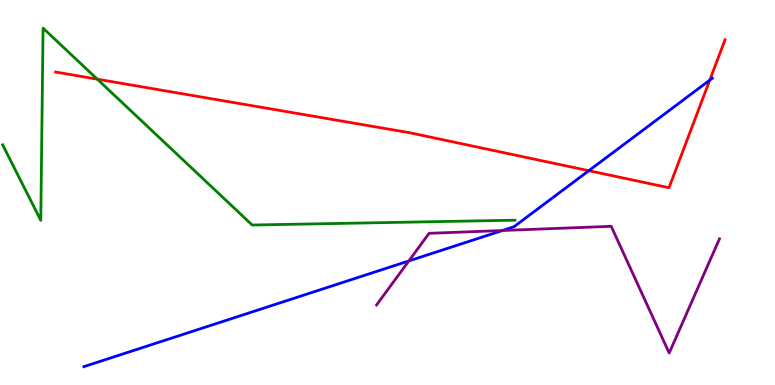[{'lines': ['blue', 'red'], 'intersections': [{'x': 7.6, 'y': 5.57}, {'x': 9.16, 'y': 7.92}]}, {'lines': ['green', 'red'], 'intersections': [{'x': 1.26, 'y': 7.94}]}, {'lines': ['purple', 'red'], 'intersections': []}, {'lines': ['blue', 'green'], 'intersections': []}, {'lines': ['blue', 'purple'], 'intersections': [{'x': 5.28, 'y': 3.22}, {'x': 6.48, 'y': 4.01}]}, {'lines': ['green', 'purple'], 'intersections': []}]